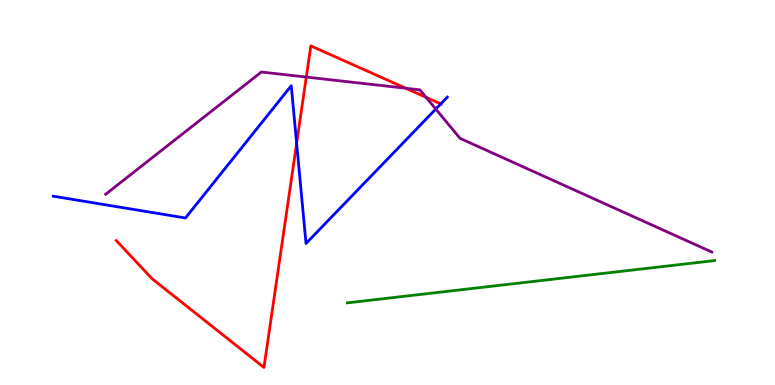[{'lines': ['blue', 'red'], 'intersections': [{'x': 3.83, 'y': 6.28}, {'x': 5.69, 'y': 7.3}]}, {'lines': ['green', 'red'], 'intersections': []}, {'lines': ['purple', 'red'], 'intersections': [{'x': 3.95, 'y': 8.0}, {'x': 5.24, 'y': 7.71}, {'x': 5.5, 'y': 7.47}]}, {'lines': ['blue', 'green'], 'intersections': []}, {'lines': ['blue', 'purple'], 'intersections': [{'x': 5.62, 'y': 7.17}]}, {'lines': ['green', 'purple'], 'intersections': []}]